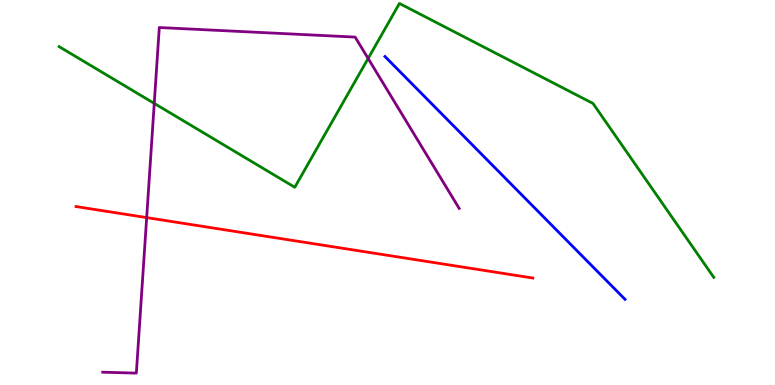[{'lines': ['blue', 'red'], 'intersections': []}, {'lines': ['green', 'red'], 'intersections': []}, {'lines': ['purple', 'red'], 'intersections': [{'x': 1.89, 'y': 4.35}]}, {'lines': ['blue', 'green'], 'intersections': []}, {'lines': ['blue', 'purple'], 'intersections': []}, {'lines': ['green', 'purple'], 'intersections': [{'x': 1.99, 'y': 7.31}, {'x': 4.75, 'y': 8.48}]}]